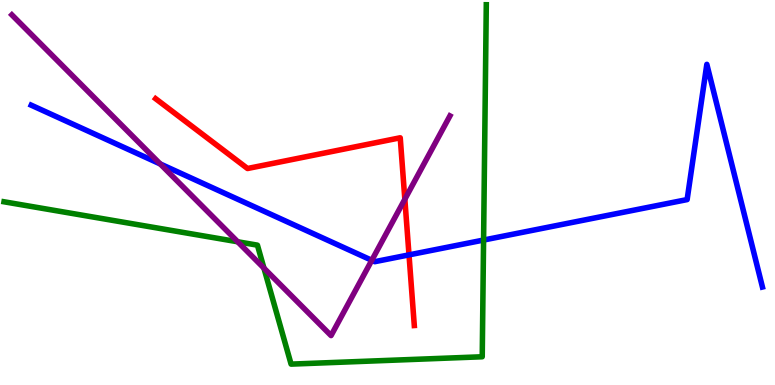[{'lines': ['blue', 'red'], 'intersections': [{'x': 5.28, 'y': 3.38}]}, {'lines': ['green', 'red'], 'intersections': []}, {'lines': ['purple', 'red'], 'intersections': [{'x': 5.22, 'y': 4.83}]}, {'lines': ['blue', 'green'], 'intersections': [{'x': 6.24, 'y': 3.76}]}, {'lines': ['blue', 'purple'], 'intersections': [{'x': 2.07, 'y': 5.74}, {'x': 4.8, 'y': 3.24}]}, {'lines': ['green', 'purple'], 'intersections': [{'x': 3.07, 'y': 3.72}, {'x': 3.41, 'y': 3.04}]}]